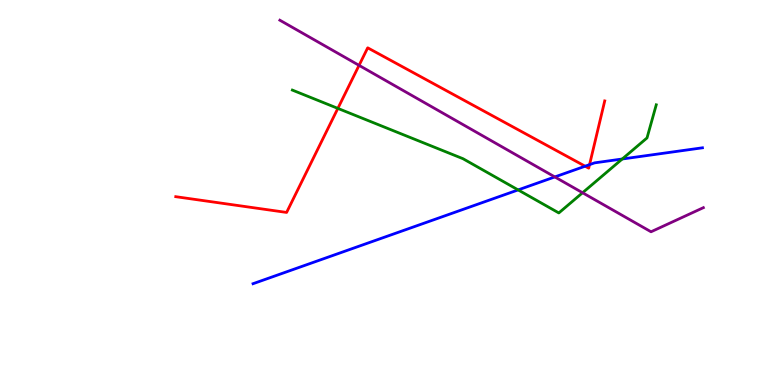[{'lines': ['blue', 'red'], 'intersections': [{'x': 7.55, 'y': 5.68}, {'x': 7.61, 'y': 5.72}]}, {'lines': ['green', 'red'], 'intersections': [{'x': 4.36, 'y': 7.18}]}, {'lines': ['purple', 'red'], 'intersections': [{'x': 4.63, 'y': 8.3}]}, {'lines': ['blue', 'green'], 'intersections': [{'x': 6.69, 'y': 5.07}, {'x': 8.03, 'y': 5.87}]}, {'lines': ['blue', 'purple'], 'intersections': [{'x': 7.16, 'y': 5.4}]}, {'lines': ['green', 'purple'], 'intersections': [{'x': 7.52, 'y': 4.99}]}]